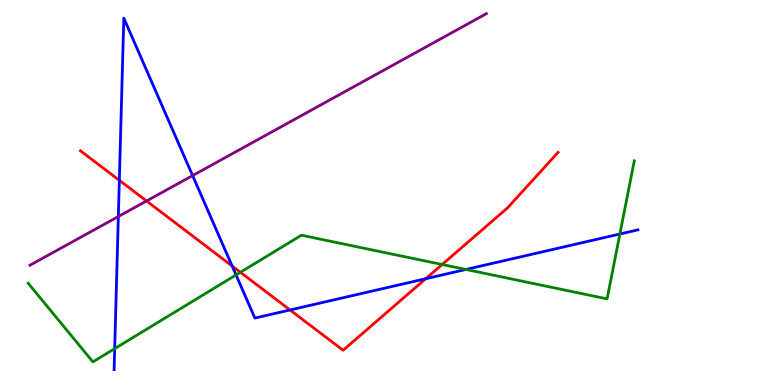[{'lines': ['blue', 'red'], 'intersections': [{'x': 1.54, 'y': 5.32}, {'x': 3.0, 'y': 3.09}, {'x': 3.74, 'y': 1.95}, {'x': 5.49, 'y': 2.76}]}, {'lines': ['green', 'red'], 'intersections': [{'x': 3.1, 'y': 2.93}, {'x': 5.71, 'y': 3.13}]}, {'lines': ['purple', 'red'], 'intersections': [{'x': 1.89, 'y': 4.78}]}, {'lines': ['blue', 'green'], 'intersections': [{'x': 1.48, 'y': 0.945}, {'x': 3.05, 'y': 2.86}, {'x': 6.01, 'y': 3.0}, {'x': 8.0, 'y': 3.92}]}, {'lines': ['blue', 'purple'], 'intersections': [{'x': 1.53, 'y': 4.38}, {'x': 2.49, 'y': 5.44}]}, {'lines': ['green', 'purple'], 'intersections': []}]